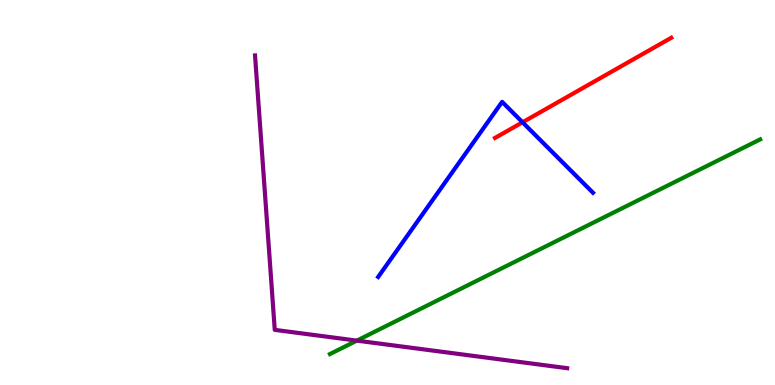[{'lines': ['blue', 'red'], 'intersections': [{'x': 6.74, 'y': 6.82}]}, {'lines': ['green', 'red'], 'intersections': []}, {'lines': ['purple', 'red'], 'intersections': []}, {'lines': ['blue', 'green'], 'intersections': []}, {'lines': ['blue', 'purple'], 'intersections': []}, {'lines': ['green', 'purple'], 'intersections': [{'x': 4.6, 'y': 1.15}]}]